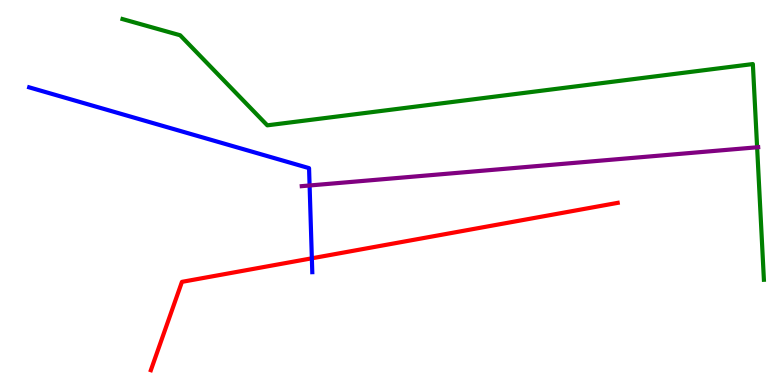[{'lines': ['blue', 'red'], 'intersections': [{'x': 4.02, 'y': 3.29}]}, {'lines': ['green', 'red'], 'intersections': []}, {'lines': ['purple', 'red'], 'intersections': []}, {'lines': ['blue', 'green'], 'intersections': []}, {'lines': ['blue', 'purple'], 'intersections': [{'x': 3.99, 'y': 5.18}]}, {'lines': ['green', 'purple'], 'intersections': [{'x': 9.77, 'y': 6.17}]}]